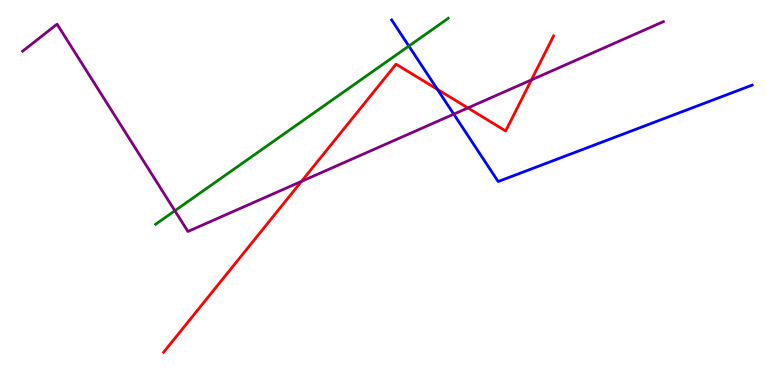[{'lines': ['blue', 'red'], 'intersections': [{'x': 5.64, 'y': 7.68}]}, {'lines': ['green', 'red'], 'intersections': []}, {'lines': ['purple', 'red'], 'intersections': [{'x': 3.89, 'y': 5.29}, {'x': 6.04, 'y': 7.2}, {'x': 6.86, 'y': 7.92}]}, {'lines': ['blue', 'green'], 'intersections': [{'x': 5.28, 'y': 8.8}]}, {'lines': ['blue', 'purple'], 'intersections': [{'x': 5.86, 'y': 7.03}]}, {'lines': ['green', 'purple'], 'intersections': [{'x': 2.26, 'y': 4.53}]}]